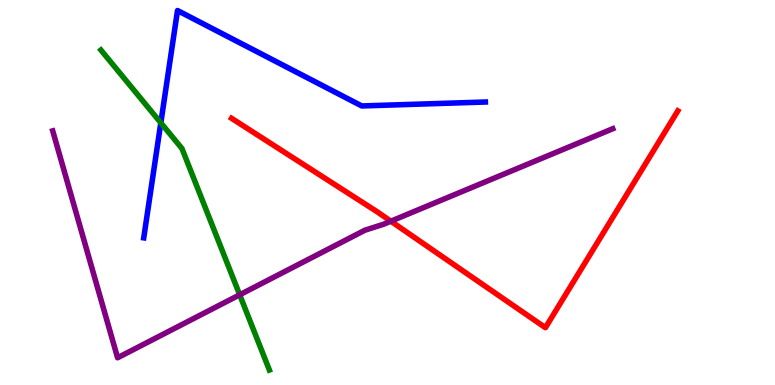[{'lines': ['blue', 'red'], 'intersections': []}, {'lines': ['green', 'red'], 'intersections': []}, {'lines': ['purple', 'red'], 'intersections': [{'x': 5.04, 'y': 4.25}]}, {'lines': ['blue', 'green'], 'intersections': [{'x': 2.08, 'y': 6.81}]}, {'lines': ['blue', 'purple'], 'intersections': []}, {'lines': ['green', 'purple'], 'intersections': [{'x': 3.09, 'y': 2.34}]}]